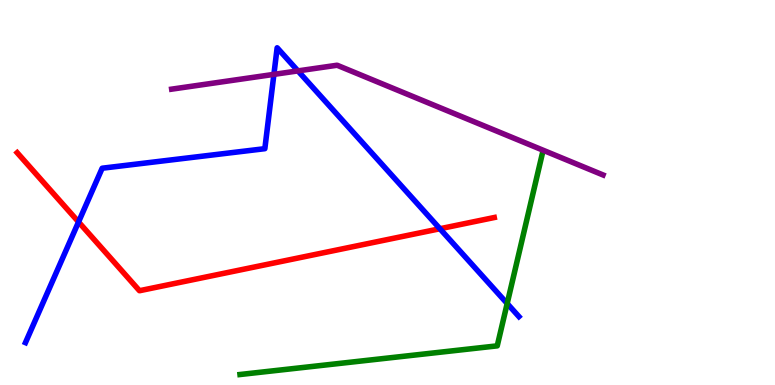[{'lines': ['blue', 'red'], 'intersections': [{'x': 1.01, 'y': 4.24}, {'x': 5.68, 'y': 4.06}]}, {'lines': ['green', 'red'], 'intersections': []}, {'lines': ['purple', 'red'], 'intersections': []}, {'lines': ['blue', 'green'], 'intersections': [{'x': 6.54, 'y': 2.12}]}, {'lines': ['blue', 'purple'], 'intersections': [{'x': 3.53, 'y': 8.07}, {'x': 3.84, 'y': 8.16}]}, {'lines': ['green', 'purple'], 'intersections': []}]